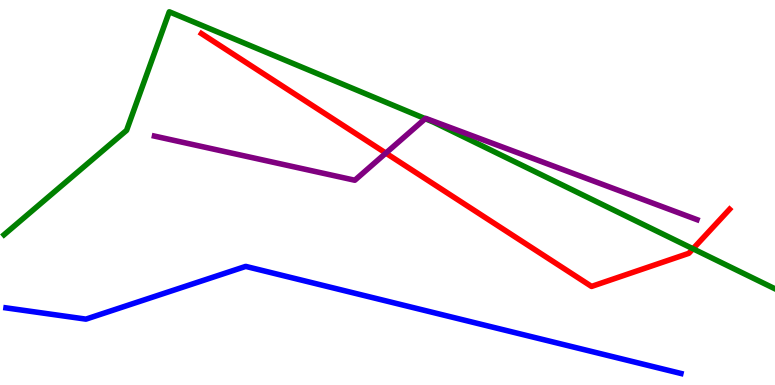[{'lines': ['blue', 'red'], 'intersections': []}, {'lines': ['green', 'red'], 'intersections': [{'x': 8.94, 'y': 3.54}]}, {'lines': ['purple', 'red'], 'intersections': [{'x': 4.98, 'y': 6.02}]}, {'lines': ['blue', 'green'], 'intersections': []}, {'lines': ['blue', 'purple'], 'intersections': []}, {'lines': ['green', 'purple'], 'intersections': [{'x': 5.49, 'y': 6.92}]}]